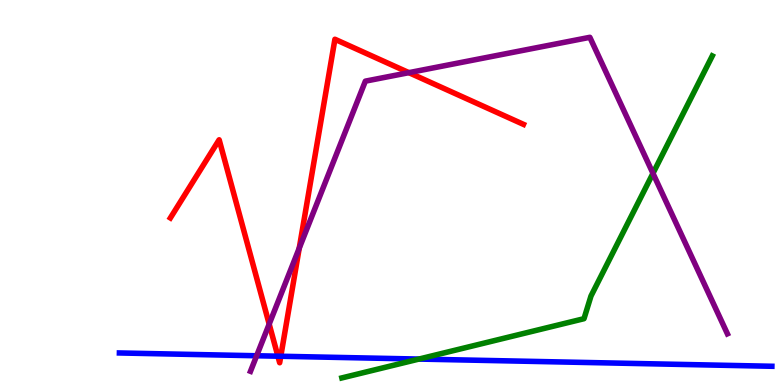[{'lines': ['blue', 'red'], 'intersections': [{'x': 3.59, 'y': 0.748}, {'x': 3.62, 'y': 0.747}]}, {'lines': ['green', 'red'], 'intersections': []}, {'lines': ['purple', 'red'], 'intersections': [{'x': 3.47, 'y': 1.58}, {'x': 3.86, 'y': 3.55}, {'x': 5.28, 'y': 8.11}]}, {'lines': ['blue', 'green'], 'intersections': [{'x': 5.41, 'y': 0.674}]}, {'lines': ['blue', 'purple'], 'intersections': [{'x': 3.31, 'y': 0.76}]}, {'lines': ['green', 'purple'], 'intersections': [{'x': 8.43, 'y': 5.5}]}]